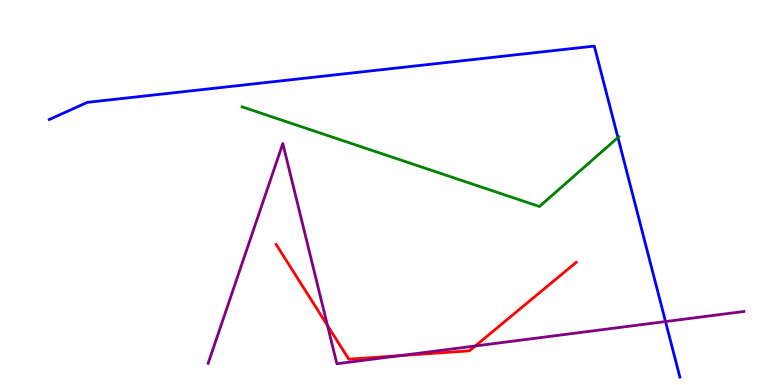[{'lines': ['blue', 'red'], 'intersections': []}, {'lines': ['green', 'red'], 'intersections': []}, {'lines': ['purple', 'red'], 'intersections': [{'x': 4.23, 'y': 1.55}, {'x': 5.16, 'y': 0.762}, {'x': 6.13, 'y': 1.01}]}, {'lines': ['blue', 'green'], 'intersections': [{'x': 7.97, 'y': 6.43}]}, {'lines': ['blue', 'purple'], 'intersections': [{'x': 8.59, 'y': 1.65}]}, {'lines': ['green', 'purple'], 'intersections': []}]